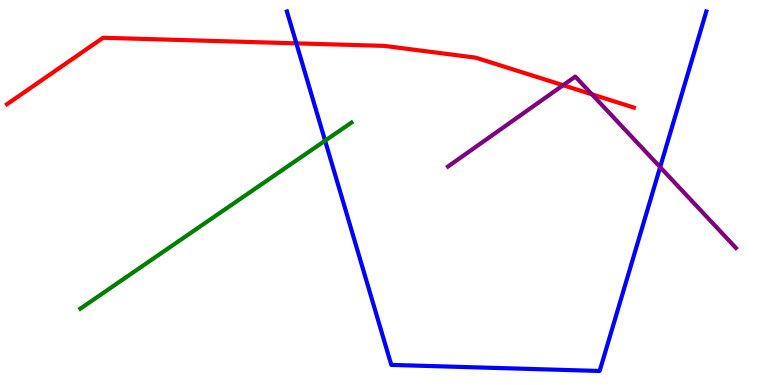[{'lines': ['blue', 'red'], 'intersections': [{'x': 3.82, 'y': 8.87}]}, {'lines': ['green', 'red'], 'intersections': []}, {'lines': ['purple', 'red'], 'intersections': [{'x': 7.27, 'y': 7.79}, {'x': 7.64, 'y': 7.55}]}, {'lines': ['blue', 'green'], 'intersections': [{'x': 4.19, 'y': 6.35}]}, {'lines': ['blue', 'purple'], 'intersections': [{'x': 8.52, 'y': 5.66}]}, {'lines': ['green', 'purple'], 'intersections': []}]